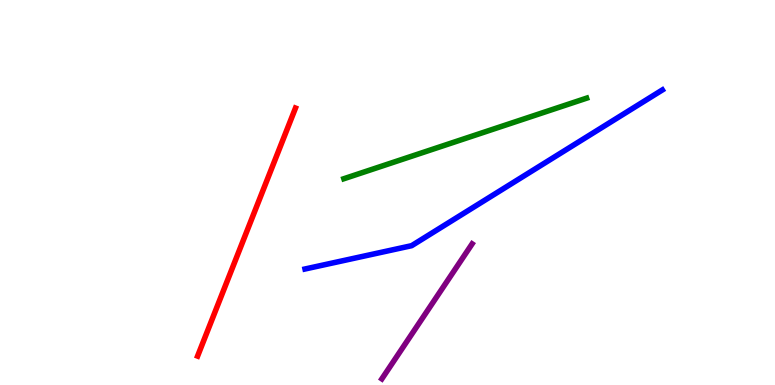[{'lines': ['blue', 'red'], 'intersections': []}, {'lines': ['green', 'red'], 'intersections': []}, {'lines': ['purple', 'red'], 'intersections': []}, {'lines': ['blue', 'green'], 'intersections': []}, {'lines': ['blue', 'purple'], 'intersections': []}, {'lines': ['green', 'purple'], 'intersections': []}]